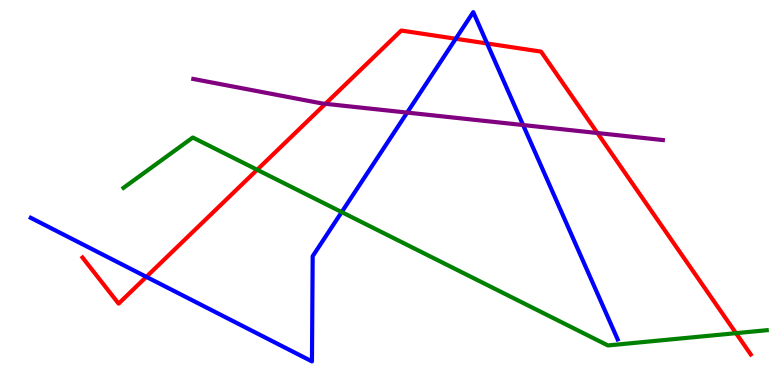[{'lines': ['blue', 'red'], 'intersections': [{'x': 1.89, 'y': 2.81}, {'x': 5.88, 'y': 8.99}, {'x': 6.29, 'y': 8.87}]}, {'lines': ['green', 'red'], 'intersections': [{'x': 3.32, 'y': 5.59}, {'x': 9.5, 'y': 1.35}]}, {'lines': ['purple', 'red'], 'intersections': [{'x': 4.2, 'y': 7.3}, {'x': 7.71, 'y': 6.54}]}, {'lines': ['blue', 'green'], 'intersections': [{'x': 4.41, 'y': 4.49}]}, {'lines': ['blue', 'purple'], 'intersections': [{'x': 5.25, 'y': 7.08}, {'x': 6.75, 'y': 6.75}]}, {'lines': ['green', 'purple'], 'intersections': []}]